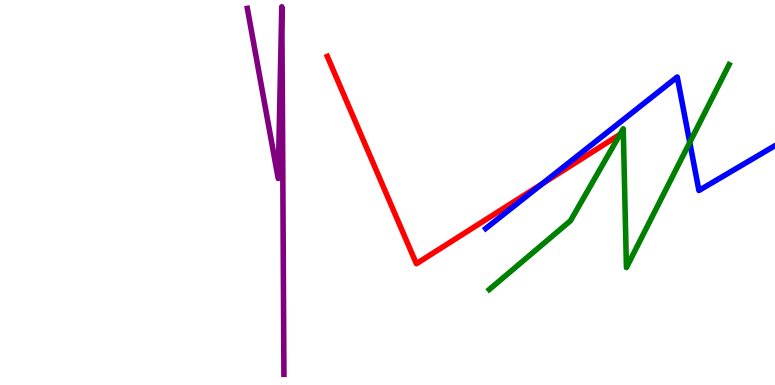[{'lines': ['blue', 'red'], 'intersections': [{'x': 7.0, 'y': 5.23}]}, {'lines': ['green', 'red'], 'intersections': []}, {'lines': ['purple', 'red'], 'intersections': []}, {'lines': ['blue', 'green'], 'intersections': [{'x': 8.9, 'y': 6.3}]}, {'lines': ['blue', 'purple'], 'intersections': []}, {'lines': ['green', 'purple'], 'intersections': []}]